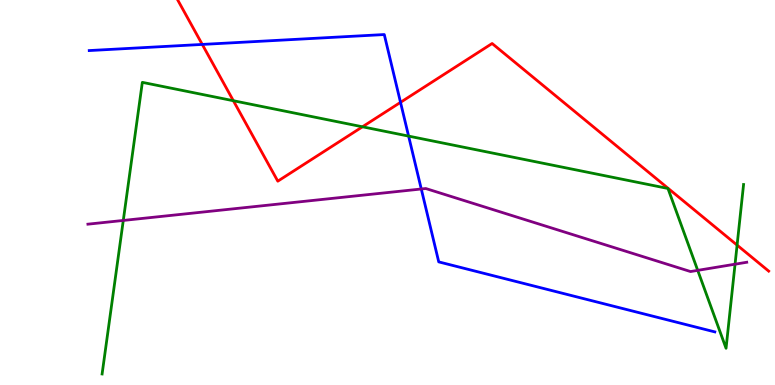[{'lines': ['blue', 'red'], 'intersections': [{'x': 2.61, 'y': 8.85}, {'x': 5.17, 'y': 7.34}]}, {'lines': ['green', 'red'], 'intersections': [{'x': 3.01, 'y': 7.38}, {'x': 4.68, 'y': 6.71}, {'x': 9.51, 'y': 3.63}]}, {'lines': ['purple', 'red'], 'intersections': []}, {'lines': ['blue', 'green'], 'intersections': [{'x': 5.27, 'y': 6.46}]}, {'lines': ['blue', 'purple'], 'intersections': [{'x': 5.44, 'y': 5.09}]}, {'lines': ['green', 'purple'], 'intersections': [{'x': 1.59, 'y': 4.27}, {'x': 9.0, 'y': 2.98}, {'x': 9.48, 'y': 3.14}]}]